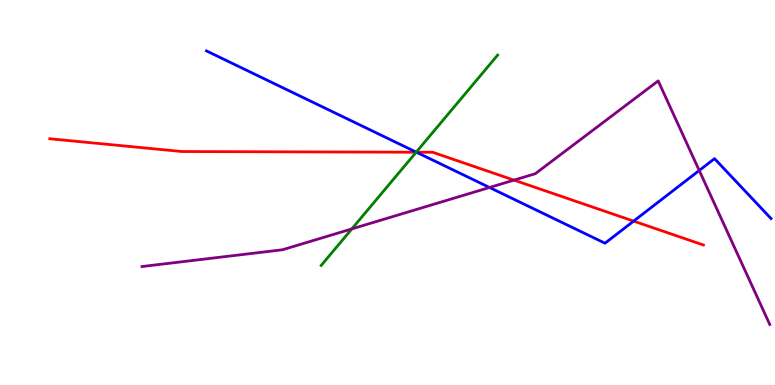[{'lines': ['blue', 'red'], 'intersections': [{'x': 5.37, 'y': 6.05}, {'x': 8.18, 'y': 4.26}]}, {'lines': ['green', 'red'], 'intersections': [{'x': 5.37, 'y': 6.05}]}, {'lines': ['purple', 'red'], 'intersections': [{'x': 6.63, 'y': 5.32}]}, {'lines': ['blue', 'green'], 'intersections': [{'x': 5.37, 'y': 6.05}]}, {'lines': ['blue', 'purple'], 'intersections': [{'x': 6.32, 'y': 5.13}, {'x': 9.02, 'y': 5.57}]}, {'lines': ['green', 'purple'], 'intersections': [{'x': 4.54, 'y': 4.05}]}]